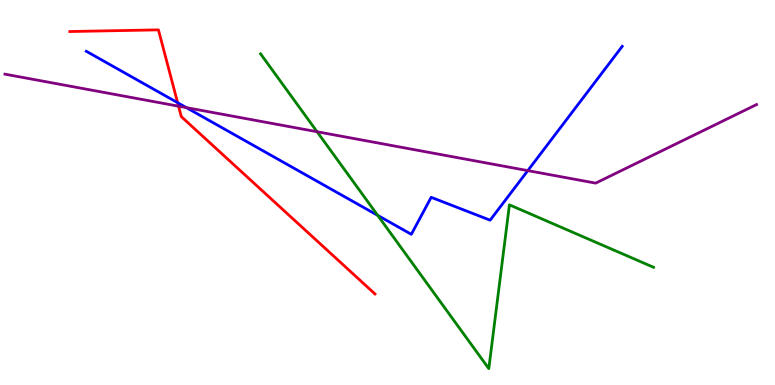[{'lines': ['blue', 'red'], 'intersections': [{'x': 2.29, 'y': 7.33}]}, {'lines': ['green', 'red'], 'intersections': []}, {'lines': ['purple', 'red'], 'intersections': [{'x': 2.3, 'y': 7.24}]}, {'lines': ['blue', 'green'], 'intersections': [{'x': 4.87, 'y': 4.41}]}, {'lines': ['blue', 'purple'], 'intersections': [{'x': 2.4, 'y': 7.2}, {'x': 6.81, 'y': 5.57}]}, {'lines': ['green', 'purple'], 'intersections': [{'x': 4.09, 'y': 6.58}]}]